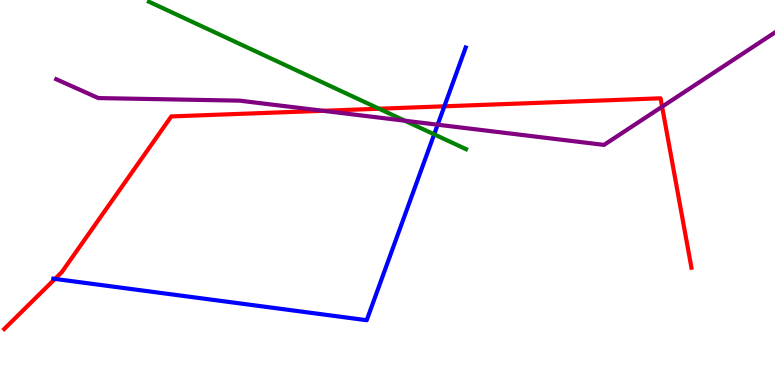[{'lines': ['blue', 'red'], 'intersections': [{'x': 0.709, 'y': 2.76}, {'x': 5.73, 'y': 7.24}]}, {'lines': ['green', 'red'], 'intersections': [{'x': 4.89, 'y': 7.18}]}, {'lines': ['purple', 'red'], 'intersections': [{'x': 4.17, 'y': 7.12}, {'x': 8.54, 'y': 7.23}]}, {'lines': ['blue', 'green'], 'intersections': [{'x': 5.6, 'y': 6.51}]}, {'lines': ['blue', 'purple'], 'intersections': [{'x': 5.65, 'y': 6.76}]}, {'lines': ['green', 'purple'], 'intersections': [{'x': 5.22, 'y': 6.86}]}]